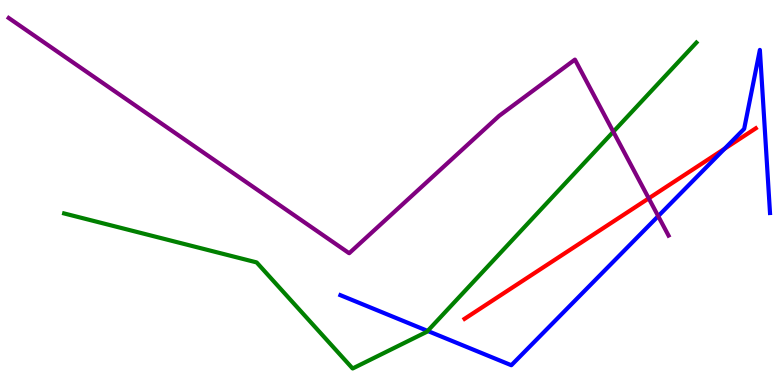[{'lines': ['blue', 'red'], 'intersections': [{'x': 9.35, 'y': 6.14}]}, {'lines': ['green', 'red'], 'intersections': []}, {'lines': ['purple', 'red'], 'intersections': [{'x': 8.37, 'y': 4.85}]}, {'lines': ['blue', 'green'], 'intersections': [{'x': 5.52, 'y': 1.4}]}, {'lines': ['blue', 'purple'], 'intersections': [{'x': 8.49, 'y': 4.39}]}, {'lines': ['green', 'purple'], 'intersections': [{'x': 7.91, 'y': 6.58}]}]